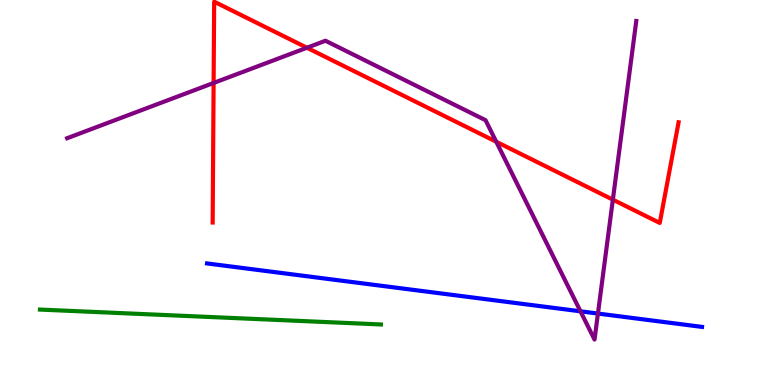[{'lines': ['blue', 'red'], 'intersections': []}, {'lines': ['green', 'red'], 'intersections': []}, {'lines': ['purple', 'red'], 'intersections': [{'x': 2.76, 'y': 7.85}, {'x': 3.96, 'y': 8.76}, {'x': 6.4, 'y': 6.32}, {'x': 7.91, 'y': 4.81}]}, {'lines': ['blue', 'green'], 'intersections': []}, {'lines': ['blue', 'purple'], 'intersections': [{'x': 7.49, 'y': 1.91}, {'x': 7.72, 'y': 1.86}]}, {'lines': ['green', 'purple'], 'intersections': []}]